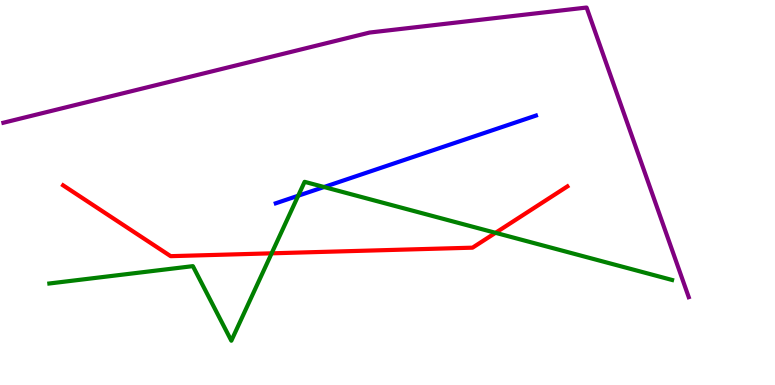[{'lines': ['blue', 'red'], 'intersections': []}, {'lines': ['green', 'red'], 'intersections': [{'x': 3.51, 'y': 3.42}, {'x': 6.39, 'y': 3.95}]}, {'lines': ['purple', 'red'], 'intersections': []}, {'lines': ['blue', 'green'], 'intersections': [{'x': 3.85, 'y': 4.92}, {'x': 4.18, 'y': 5.14}]}, {'lines': ['blue', 'purple'], 'intersections': []}, {'lines': ['green', 'purple'], 'intersections': []}]